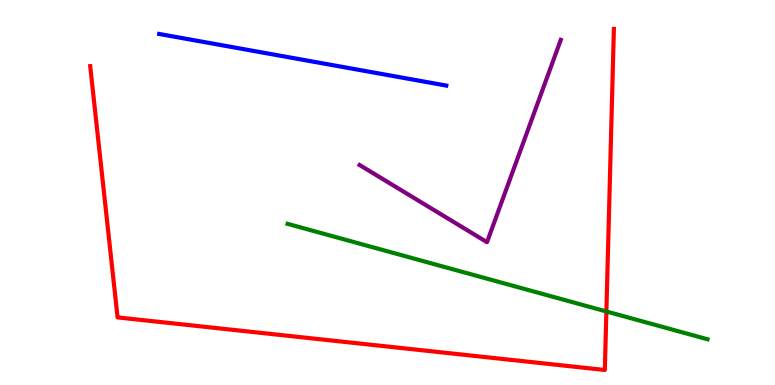[{'lines': ['blue', 'red'], 'intersections': []}, {'lines': ['green', 'red'], 'intersections': [{'x': 7.82, 'y': 1.91}]}, {'lines': ['purple', 'red'], 'intersections': []}, {'lines': ['blue', 'green'], 'intersections': []}, {'lines': ['blue', 'purple'], 'intersections': []}, {'lines': ['green', 'purple'], 'intersections': []}]